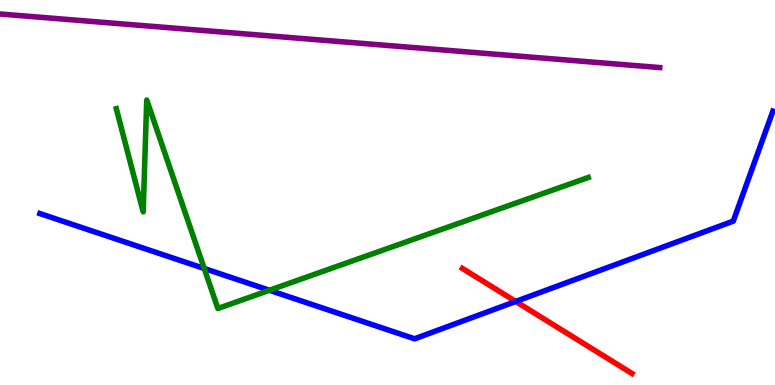[{'lines': ['blue', 'red'], 'intersections': [{'x': 6.65, 'y': 2.17}]}, {'lines': ['green', 'red'], 'intersections': []}, {'lines': ['purple', 'red'], 'intersections': []}, {'lines': ['blue', 'green'], 'intersections': [{'x': 2.64, 'y': 3.03}, {'x': 3.48, 'y': 2.46}]}, {'lines': ['blue', 'purple'], 'intersections': []}, {'lines': ['green', 'purple'], 'intersections': []}]